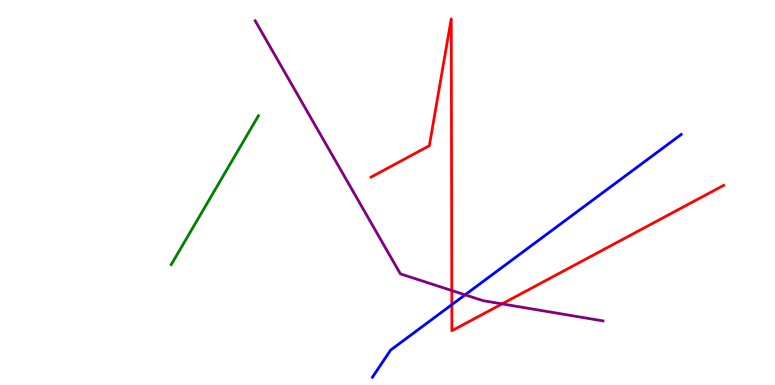[{'lines': ['blue', 'red'], 'intersections': [{'x': 5.83, 'y': 2.09}]}, {'lines': ['green', 'red'], 'intersections': []}, {'lines': ['purple', 'red'], 'intersections': [{'x': 5.83, 'y': 2.45}, {'x': 6.48, 'y': 2.11}]}, {'lines': ['blue', 'green'], 'intersections': []}, {'lines': ['blue', 'purple'], 'intersections': [{'x': 6.0, 'y': 2.34}]}, {'lines': ['green', 'purple'], 'intersections': []}]